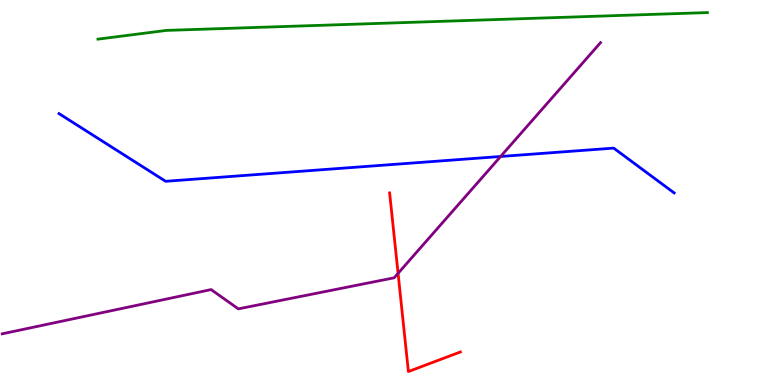[{'lines': ['blue', 'red'], 'intersections': []}, {'lines': ['green', 'red'], 'intersections': []}, {'lines': ['purple', 'red'], 'intersections': [{'x': 5.14, 'y': 2.9}]}, {'lines': ['blue', 'green'], 'intersections': []}, {'lines': ['blue', 'purple'], 'intersections': [{'x': 6.46, 'y': 5.94}]}, {'lines': ['green', 'purple'], 'intersections': []}]